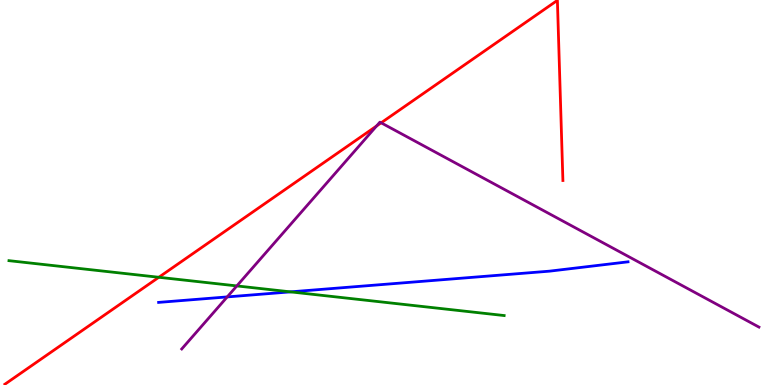[{'lines': ['blue', 'red'], 'intersections': []}, {'lines': ['green', 'red'], 'intersections': [{'x': 2.05, 'y': 2.8}]}, {'lines': ['purple', 'red'], 'intersections': [{'x': 4.86, 'y': 6.73}, {'x': 4.92, 'y': 6.81}]}, {'lines': ['blue', 'green'], 'intersections': [{'x': 3.75, 'y': 2.42}]}, {'lines': ['blue', 'purple'], 'intersections': [{'x': 2.93, 'y': 2.29}]}, {'lines': ['green', 'purple'], 'intersections': [{'x': 3.06, 'y': 2.57}]}]